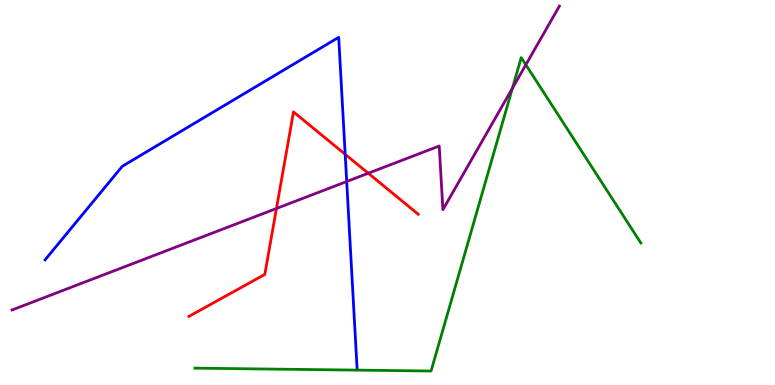[{'lines': ['blue', 'red'], 'intersections': [{'x': 4.45, 'y': 5.99}]}, {'lines': ['green', 'red'], 'intersections': []}, {'lines': ['purple', 'red'], 'intersections': [{'x': 3.57, 'y': 4.58}, {'x': 4.75, 'y': 5.5}]}, {'lines': ['blue', 'green'], 'intersections': []}, {'lines': ['blue', 'purple'], 'intersections': [{'x': 4.47, 'y': 5.29}]}, {'lines': ['green', 'purple'], 'intersections': [{'x': 6.61, 'y': 7.71}, {'x': 6.79, 'y': 8.32}]}]